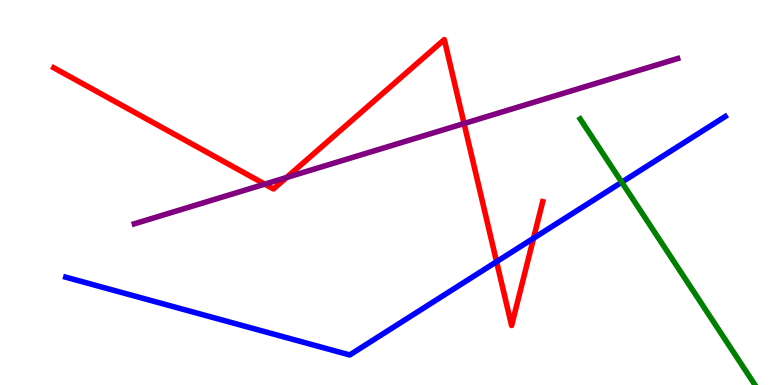[{'lines': ['blue', 'red'], 'intersections': [{'x': 6.41, 'y': 3.2}, {'x': 6.88, 'y': 3.81}]}, {'lines': ['green', 'red'], 'intersections': []}, {'lines': ['purple', 'red'], 'intersections': [{'x': 3.42, 'y': 5.22}, {'x': 3.7, 'y': 5.39}, {'x': 5.99, 'y': 6.79}]}, {'lines': ['blue', 'green'], 'intersections': [{'x': 8.02, 'y': 5.27}]}, {'lines': ['blue', 'purple'], 'intersections': []}, {'lines': ['green', 'purple'], 'intersections': []}]